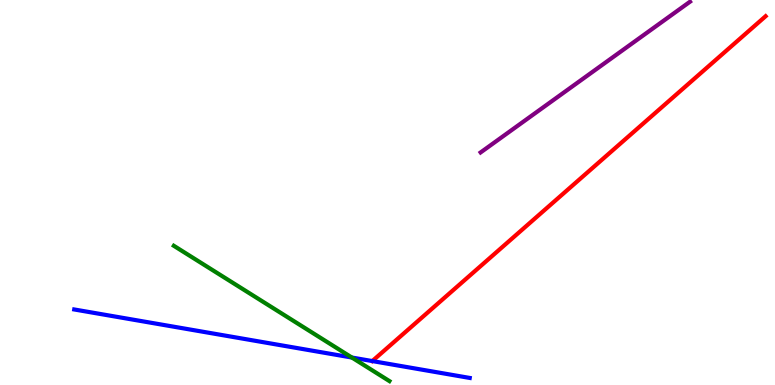[{'lines': ['blue', 'red'], 'intersections': []}, {'lines': ['green', 'red'], 'intersections': []}, {'lines': ['purple', 'red'], 'intersections': []}, {'lines': ['blue', 'green'], 'intersections': [{'x': 4.54, 'y': 0.713}]}, {'lines': ['blue', 'purple'], 'intersections': []}, {'lines': ['green', 'purple'], 'intersections': []}]